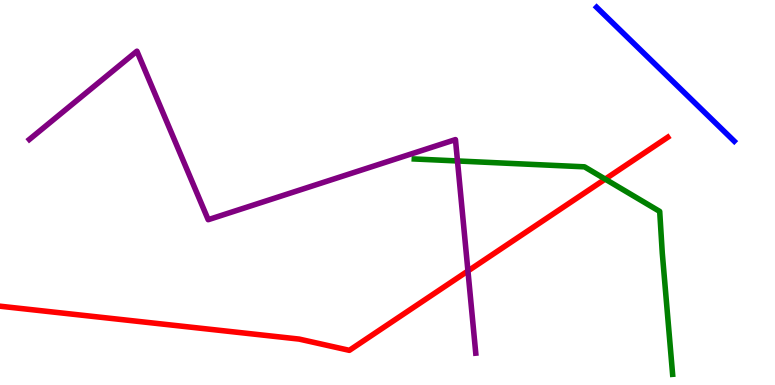[{'lines': ['blue', 'red'], 'intersections': []}, {'lines': ['green', 'red'], 'intersections': [{'x': 7.81, 'y': 5.35}]}, {'lines': ['purple', 'red'], 'intersections': [{'x': 6.04, 'y': 2.96}]}, {'lines': ['blue', 'green'], 'intersections': []}, {'lines': ['blue', 'purple'], 'intersections': []}, {'lines': ['green', 'purple'], 'intersections': [{'x': 5.9, 'y': 5.82}]}]